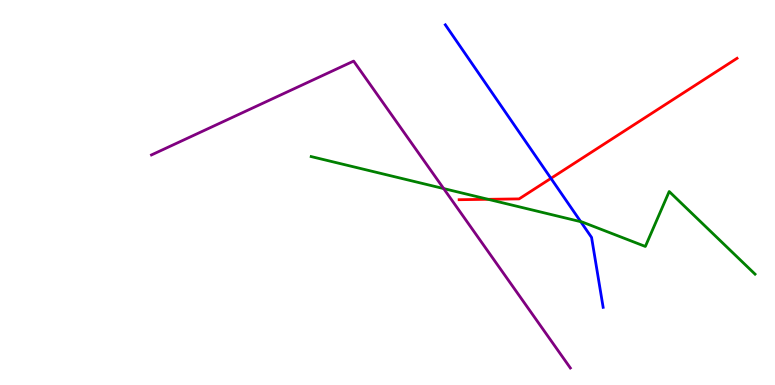[{'lines': ['blue', 'red'], 'intersections': [{'x': 7.11, 'y': 5.37}]}, {'lines': ['green', 'red'], 'intersections': [{'x': 6.3, 'y': 4.82}]}, {'lines': ['purple', 'red'], 'intersections': []}, {'lines': ['blue', 'green'], 'intersections': [{'x': 7.49, 'y': 4.24}]}, {'lines': ['blue', 'purple'], 'intersections': []}, {'lines': ['green', 'purple'], 'intersections': [{'x': 5.72, 'y': 5.1}]}]